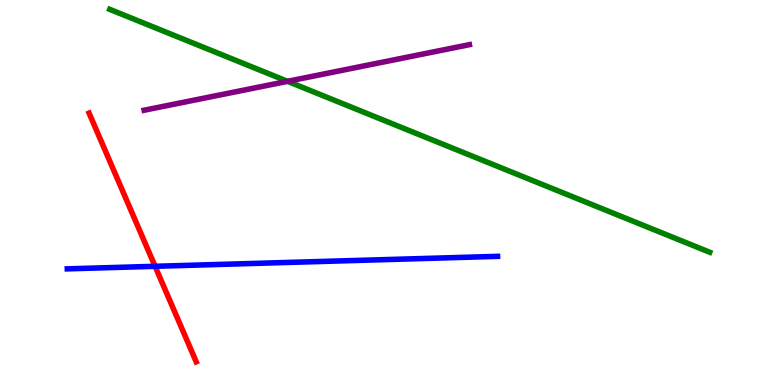[{'lines': ['blue', 'red'], 'intersections': [{'x': 2.0, 'y': 3.08}]}, {'lines': ['green', 'red'], 'intersections': []}, {'lines': ['purple', 'red'], 'intersections': []}, {'lines': ['blue', 'green'], 'intersections': []}, {'lines': ['blue', 'purple'], 'intersections': []}, {'lines': ['green', 'purple'], 'intersections': [{'x': 3.71, 'y': 7.89}]}]